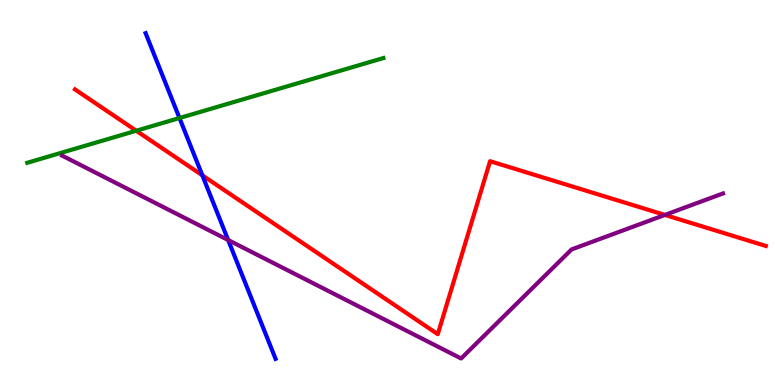[{'lines': ['blue', 'red'], 'intersections': [{'x': 2.61, 'y': 5.45}]}, {'lines': ['green', 'red'], 'intersections': [{'x': 1.76, 'y': 6.6}]}, {'lines': ['purple', 'red'], 'intersections': [{'x': 8.58, 'y': 4.42}]}, {'lines': ['blue', 'green'], 'intersections': [{'x': 2.32, 'y': 6.93}]}, {'lines': ['blue', 'purple'], 'intersections': [{'x': 2.94, 'y': 3.77}]}, {'lines': ['green', 'purple'], 'intersections': []}]